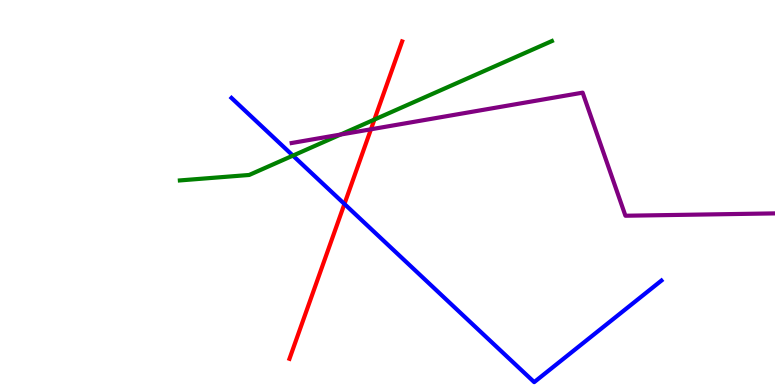[{'lines': ['blue', 'red'], 'intersections': [{'x': 4.44, 'y': 4.7}]}, {'lines': ['green', 'red'], 'intersections': [{'x': 4.83, 'y': 6.89}]}, {'lines': ['purple', 'red'], 'intersections': [{'x': 4.79, 'y': 6.64}]}, {'lines': ['blue', 'green'], 'intersections': [{'x': 3.78, 'y': 5.96}]}, {'lines': ['blue', 'purple'], 'intersections': []}, {'lines': ['green', 'purple'], 'intersections': [{'x': 4.39, 'y': 6.51}]}]